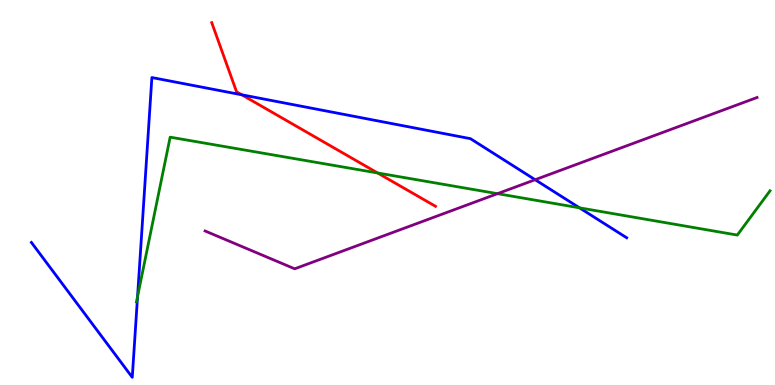[{'lines': ['blue', 'red'], 'intersections': [{'x': 3.12, 'y': 7.54}]}, {'lines': ['green', 'red'], 'intersections': [{'x': 4.87, 'y': 5.51}]}, {'lines': ['purple', 'red'], 'intersections': []}, {'lines': ['blue', 'green'], 'intersections': [{'x': 1.77, 'y': 2.3}, {'x': 7.48, 'y': 4.6}]}, {'lines': ['blue', 'purple'], 'intersections': [{'x': 6.91, 'y': 5.33}]}, {'lines': ['green', 'purple'], 'intersections': [{'x': 6.42, 'y': 4.97}]}]